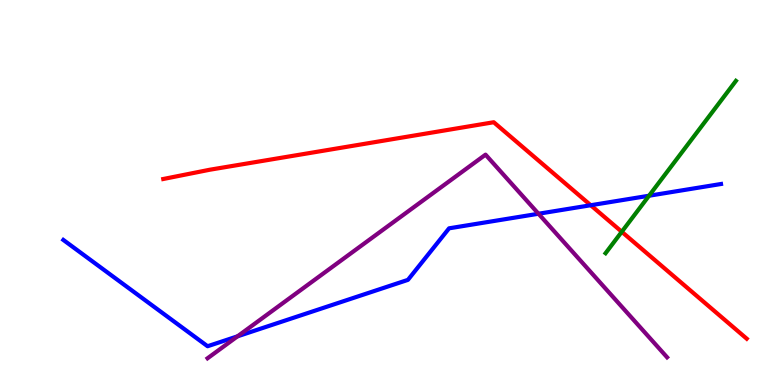[{'lines': ['blue', 'red'], 'intersections': [{'x': 7.62, 'y': 4.67}]}, {'lines': ['green', 'red'], 'intersections': [{'x': 8.02, 'y': 3.98}]}, {'lines': ['purple', 'red'], 'intersections': []}, {'lines': ['blue', 'green'], 'intersections': [{'x': 8.37, 'y': 4.92}]}, {'lines': ['blue', 'purple'], 'intersections': [{'x': 3.06, 'y': 1.26}, {'x': 6.95, 'y': 4.45}]}, {'lines': ['green', 'purple'], 'intersections': []}]